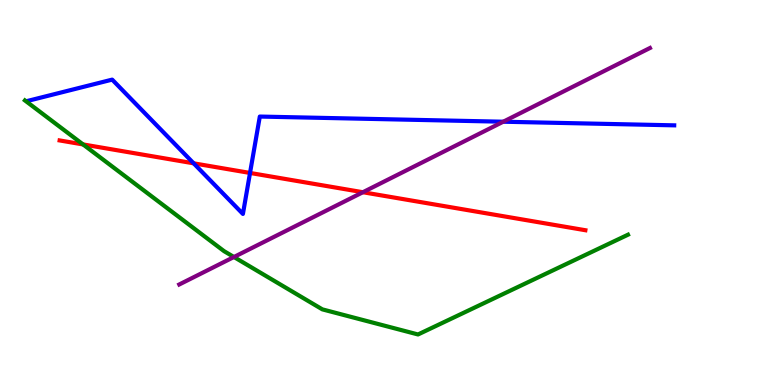[{'lines': ['blue', 'red'], 'intersections': [{'x': 2.5, 'y': 5.76}, {'x': 3.23, 'y': 5.51}]}, {'lines': ['green', 'red'], 'intersections': [{'x': 1.07, 'y': 6.25}]}, {'lines': ['purple', 'red'], 'intersections': [{'x': 4.68, 'y': 5.01}]}, {'lines': ['blue', 'green'], 'intersections': []}, {'lines': ['blue', 'purple'], 'intersections': [{'x': 6.49, 'y': 6.84}]}, {'lines': ['green', 'purple'], 'intersections': [{'x': 3.02, 'y': 3.32}]}]